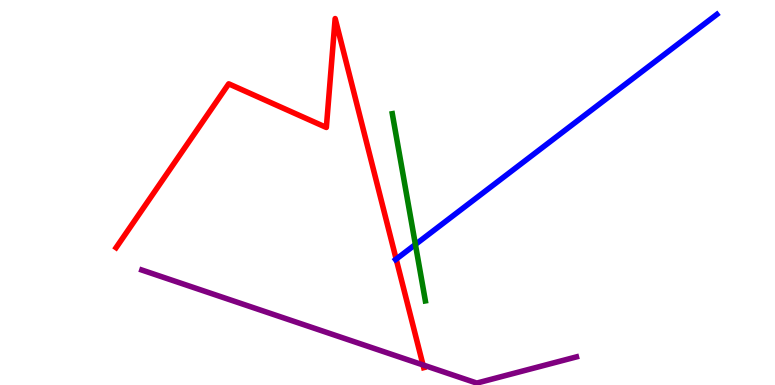[{'lines': ['blue', 'red'], 'intersections': [{'x': 5.11, 'y': 3.27}]}, {'lines': ['green', 'red'], 'intersections': []}, {'lines': ['purple', 'red'], 'intersections': [{'x': 5.46, 'y': 0.521}]}, {'lines': ['blue', 'green'], 'intersections': [{'x': 5.36, 'y': 3.65}]}, {'lines': ['blue', 'purple'], 'intersections': []}, {'lines': ['green', 'purple'], 'intersections': []}]